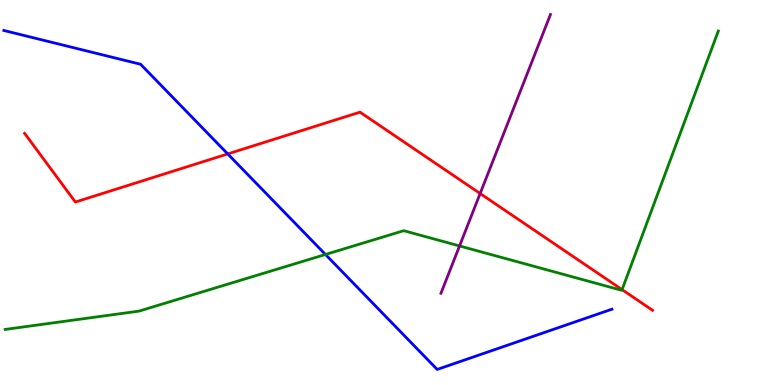[{'lines': ['blue', 'red'], 'intersections': [{'x': 2.94, 'y': 6.0}]}, {'lines': ['green', 'red'], 'intersections': [{'x': 8.03, 'y': 2.48}]}, {'lines': ['purple', 'red'], 'intersections': [{'x': 6.2, 'y': 4.97}]}, {'lines': ['blue', 'green'], 'intersections': [{'x': 4.2, 'y': 3.39}]}, {'lines': ['blue', 'purple'], 'intersections': []}, {'lines': ['green', 'purple'], 'intersections': [{'x': 5.93, 'y': 3.61}]}]